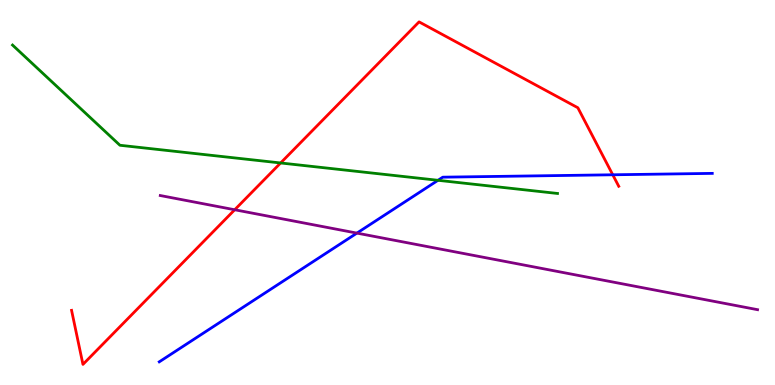[{'lines': ['blue', 'red'], 'intersections': [{'x': 7.91, 'y': 5.46}]}, {'lines': ['green', 'red'], 'intersections': [{'x': 3.62, 'y': 5.77}]}, {'lines': ['purple', 'red'], 'intersections': [{'x': 3.03, 'y': 4.55}]}, {'lines': ['blue', 'green'], 'intersections': [{'x': 5.65, 'y': 5.32}]}, {'lines': ['blue', 'purple'], 'intersections': [{'x': 4.61, 'y': 3.95}]}, {'lines': ['green', 'purple'], 'intersections': []}]